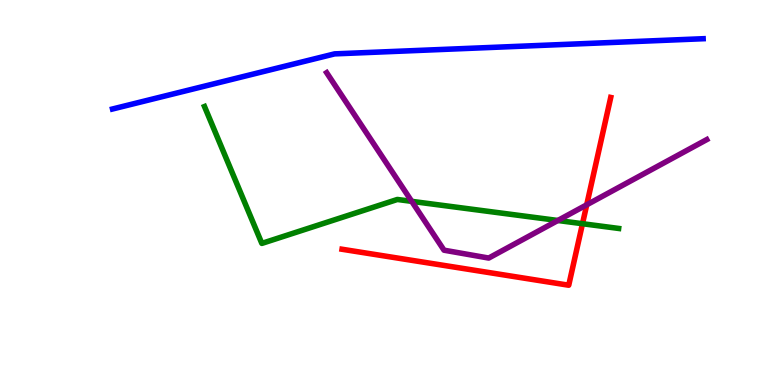[{'lines': ['blue', 'red'], 'intersections': []}, {'lines': ['green', 'red'], 'intersections': [{'x': 7.52, 'y': 4.19}]}, {'lines': ['purple', 'red'], 'intersections': [{'x': 7.57, 'y': 4.68}]}, {'lines': ['blue', 'green'], 'intersections': []}, {'lines': ['blue', 'purple'], 'intersections': []}, {'lines': ['green', 'purple'], 'intersections': [{'x': 5.31, 'y': 4.77}, {'x': 7.2, 'y': 4.27}]}]